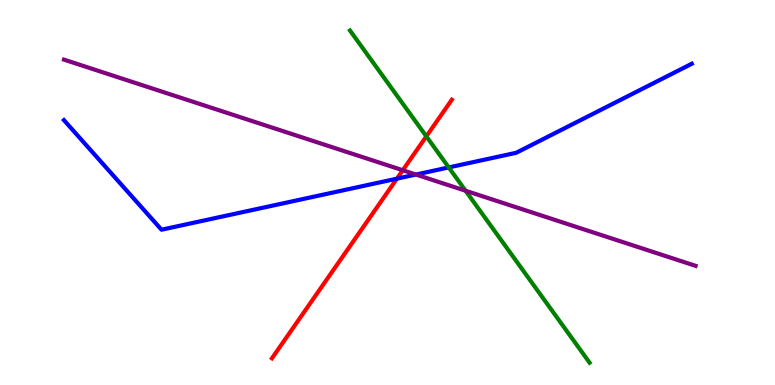[{'lines': ['blue', 'red'], 'intersections': [{'x': 5.12, 'y': 5.36}]}, {'lines': ['green', 'red'], 'intersections': [{'x': 5.5, 'y': 6.46}]}, {'lines': ['purple', 'red'], 'intersections': [{'x': 5.2, 'y': 5.58}]}, {'lines': ['blue', 'green'], 'intersections': [{'x': 5.79, 'y': 5.65}]}, {'lines': ['blue', 'purple'], 'intersections': [{'x': 5.37, 'y': 5.47}]}, {'lines': ['green', 'purple'], 'intersections': [{'x': 6.01, 'y': 5.05}]}]